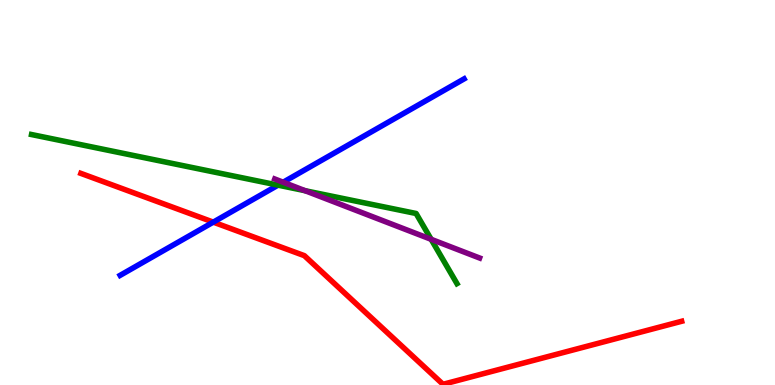[{'lines': ['blue', 'red'], 'intersections': [{'x': 2.75, 'y': 4.23}]}, {'lines': ['green', 'red'], 'intersections': []}, {'lines': ['purple', 'red'], 'intersections': []}, {'lines': ['blue', 'green'], 'intersections': [{'x': 3.59, 'y': 5.19}]}, {'lines': ['blue', 'purple'], 'intersections': [{'x': 3.65, 'y': 5.27}]}, {'lines': ['green', 'purple'], 'intersections': [{'x': 3.94, 'y': 5.05}, {'x': 5.56, 'y': 3.78}]}]